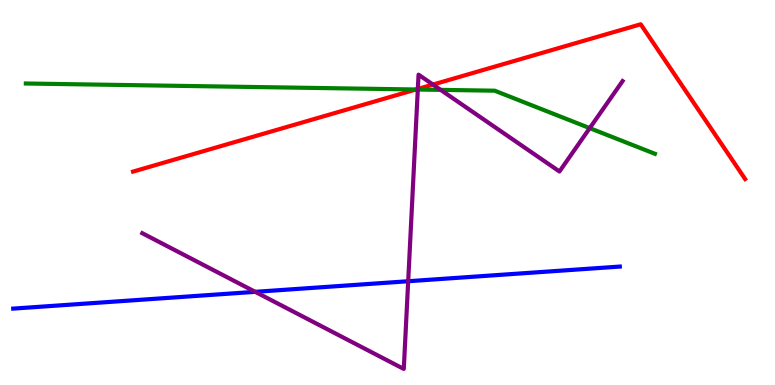[{'lines': ['blue', 'red'], 'intersections': []}, {'lines': ['green', 'red'], 'intersections': [{'x': 5.37, 'y': 7.68}]}, {'lines': ['purple', 'red'], 'intersections': [{'x': 5.39, 'y': 7.69}, {'x': 5.59, 'y': 7.8}]}, {'lines': ['blue', 'green'], 'intersections': []}, {'lines': ['blue', 'purple'], 'intersections': [{'x': 3.29, 'y': 2.42}, {'x': 5.27, 'y': 2.7}]}, {'lines': ['green', 'purple'], 'intersections': [{'x': 5.39, 'y': 7.67}, {'x': 5.69, 'y': 7.67}, {'x': 7.61, 'y': 6.67}]}]